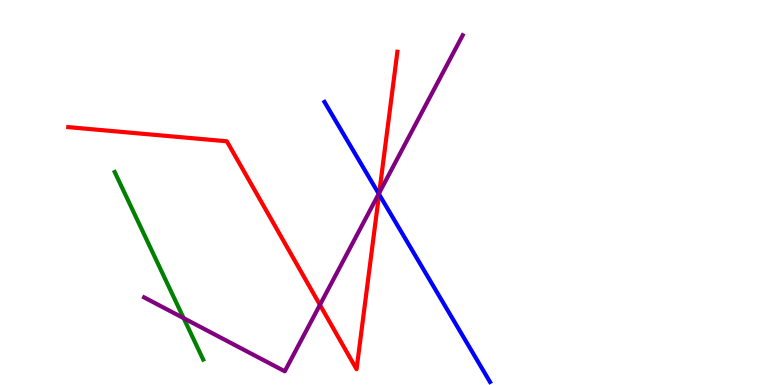[{'lines': ['blue', 'red'], 'intersections': [{'x': 4.89, 'y': 4.95}]}, {'lines': ['green', 'red'], 'intersections': []}, {'lines': ['purple', 'red'], 'intersections': [{'x': 4.13, 'y': 2.08}, {'x': 4.89, 'y': 4.99}]}, {'lines': ['blue', 'green'], 'intersections': []}, {'lines': ['blue', 'purple'], 'intersections': [{'x': 4.89, 'y': 4.97}]}, {'lines': ['green', 'purple'], 'intersections': [{'x': 2.37, 'y': 1.74}]}]